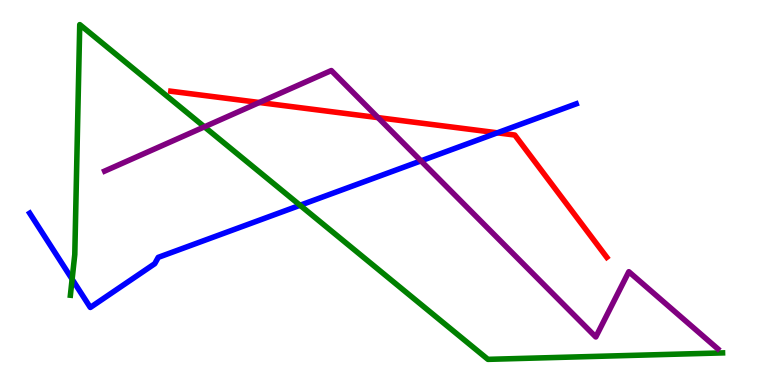[{'lines': ['blue', 'red'], 'intersections': [{'x': 6.42, 'y': 6.55}]}, {'lines': ['green', 'red'], 'intersections': []}, {'lines': ['purple', 'red'], 'intersections': [{'x': 3.35, 'y': 7.34}, {'x': 4.88, 'y': 6.94}]}, {'lines': ['blue', 'green'], 'intersections': [{'x': 0.931, 'y': 2.75}, {'x': 3.87, 'y': 4.67}]}, {'lines': ['blue', 'purple'], 'intersections': [{'x': 5.43, 'y': 5.82}]}, {'lines': ['green', 'purple'], 'intersections': [{'x': 2.64, 'y': 6.71}]}]